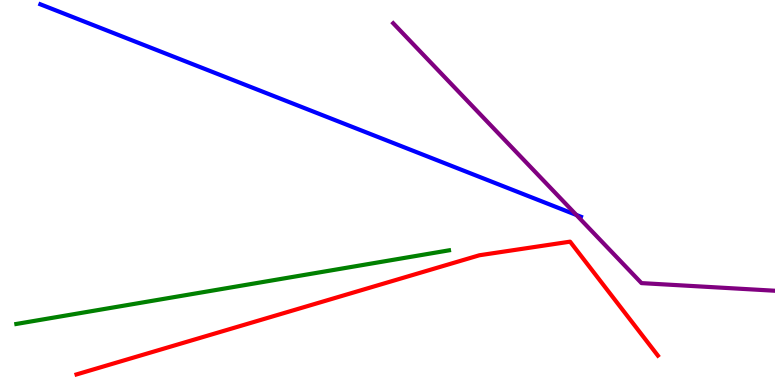[{'lines': ['blue', 'red'], 'intersections': []}, {'lines': ['green', 'red'], 'intersections': []}, {'lines': ['purple', 'red'], 'intersections': []}, {'lines': ['blue', 'green'], 'intersections': []}, {'lines': ['blue', 'purple'], 'intersections': [{'x': 7.44, 'y': 4.42}]}, {'lines': ['green', 'purple'], 'intersections': []}]